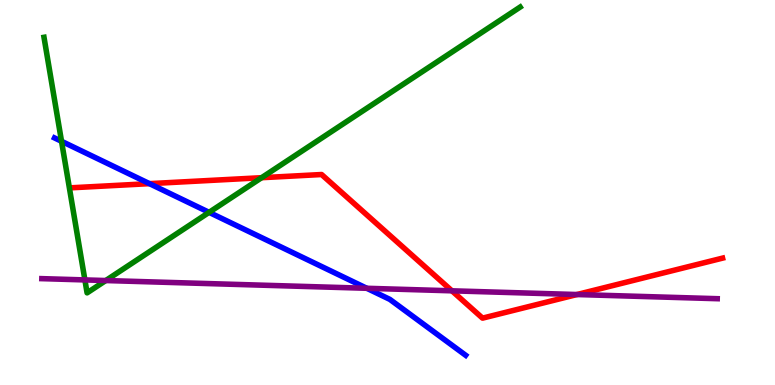[{'lines': ['blue', 'red'], 'intersections': [{'x': 1.93, 'y': 5.23}]}, {'lines': ['green', 'red'], 'intersections': [{'x': 3.38, 'y': 5.38}]}, {'lines': ['purple', 'red'], 'intersections': [{'x': 5.83, 'y': 2.45}, {'x': 7.44, 'y': 2.35}]}, {'lines': ['blue', 'green'], 'intersections': [{'x': 0.794, 'y': 6.33}, {'x': 2.7, 'y': 4.48}]}, {'lines': ['blue', 'purple'], 'intersections': [{'x': 4.73, 'y': 2.51}]}, {'lines': ['green', 'purple'], 'intersections': [{'x': 1.1, 'y': 2.73}, {'x': 1.36, 'y': 2.71}]}]